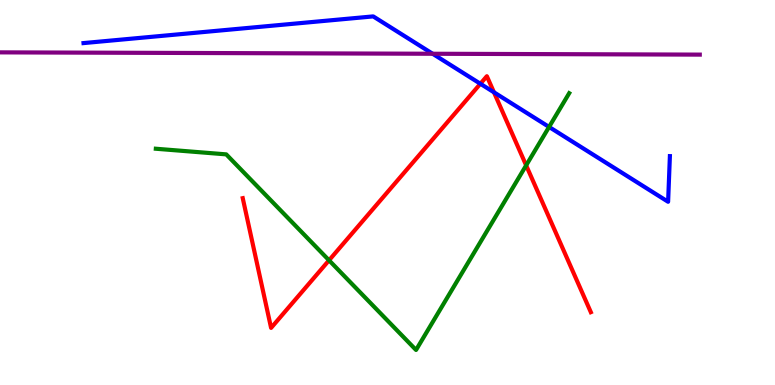[{'lines': ['blue', 'red'], 'intersections': [{'x': 6.2, 'y': 7.82}, {'x': 6.37, 'y': 7.6}]}, {'lines': ['green', 'red'], 'intersections': [{'x': 4.25, 'y': 3.24}, {'x': 6.79, 'y': 5.7}]}, {'lines': ['purple', 'red'], 'intersections': []}, {'lines': ['blue', 'green'], 'intersections': [{'x': 7.08, 'y': 6.7}]}, {'lines': ['blue', 'purple'], 'intersections': [{'x': 5.58, 'y': 8.6}]}, {'lines': ['green', 'purple'], 'intersections': []}]